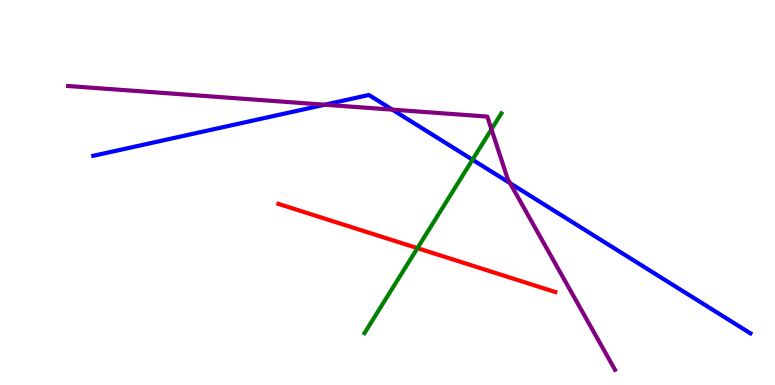[{'lines': ['blue', 'red'], 'intersections': []}, {'lines': ['green', 'red'], 'intersections': [{'x': 5.39, 'y': 3.55}]}, {'lines': ['purple', 'red'], 'intersections': []}, {'lines': ['blue', 'green'], 'intersections': [{'x': 6.1, 'y': 5.85}]}, {'lines': ['blue', 'purple'], 'intersections': [{'x': 4.19, 'y': 7.28}, {'x': 5.06, 'y': 7.15}, {'x': 6.58, 'y': 5.24}]}, {'lines': ['green', 'purple'], 'intersections': [{'x': 6.34, 'y': 6.64}]}]